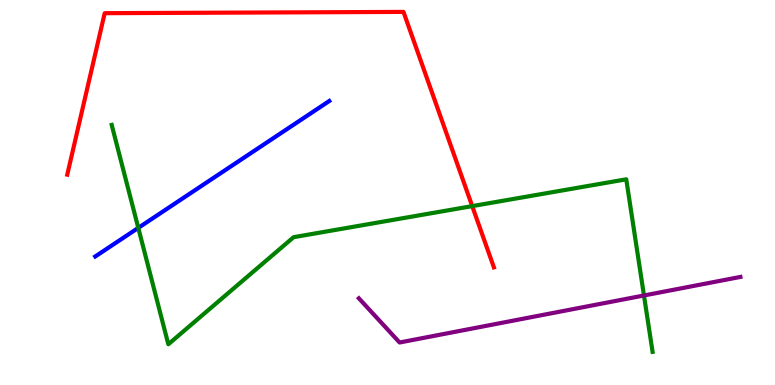[{'lines': ['blue', 'red'], 'intersections': []}, {'lines': ['green', 'red'], 'intersections': [{'x': 6.09, 'y': 4.65}]}, {'lines': ['purple', 'red'], 'intersections': []}, {'lines': ['blue', 'green'], 'intersections': [{'x': 1.78, 'y': 4.08}]}, {'lines': ['blue', 'purple'], 'intersections': []}, {'lines': ['green', 'purple'], 'intersections': [{'x': 8.31, 'y': 2.33}]}]